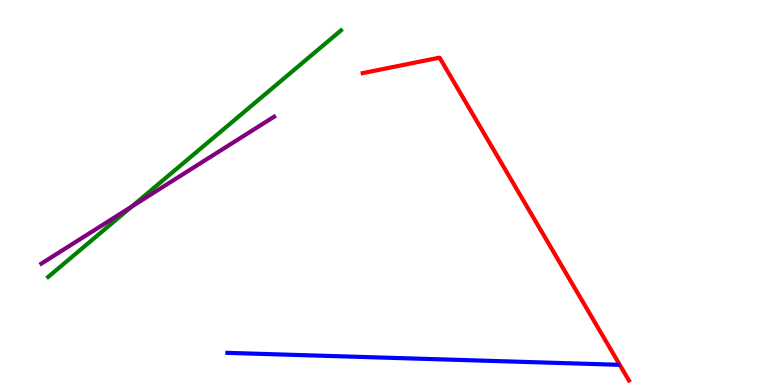[{'lines': ['blue', 'red'], 'intersections': []}, {'lines': ['green', 'red'], 'intersections': []}, {'lines': ['purple', 'red'], 'intersections': []}, {'lines': ['blue', 'green'], 'intersections': []}, {'lines': ['blue', 'purple'], 'intersections': []}, {'lines': ['green', 'purple'], 'intersections': [{'x': 1.7, 'y': 4.64}]}]